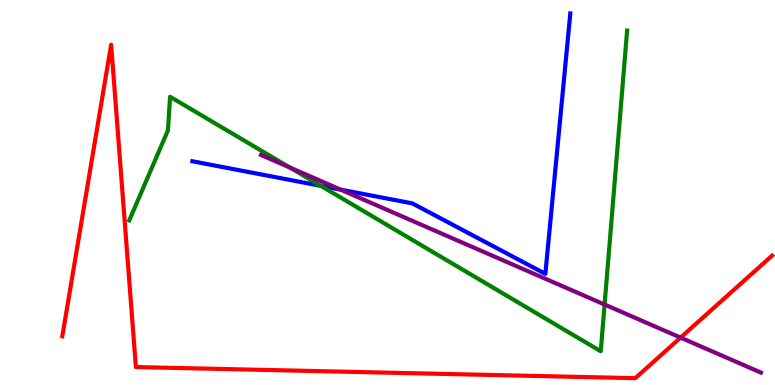[{'lines': ['blue', 'red'], 'intersections': []}, {'lines': ['green', 'red'], 'intersections': []}, {'lines': ['purple', 'red'], 'intersections': [{'x': 8.78, 'y': 1.23}]}, {'lines': ['blue', 'green'], 'intersections': [{'x': 4.14, 'y': 5.17}]}, {'lines': ['blue', 'purple'], 'intersections': [{'x': 4.4, 'y': 5.07}]}, {'lines': ['green', 'purple'], 'intersections': [{'x': 3.74, 'y': 5.65}, {'x': 7.8, 'y': 2.09}]}]